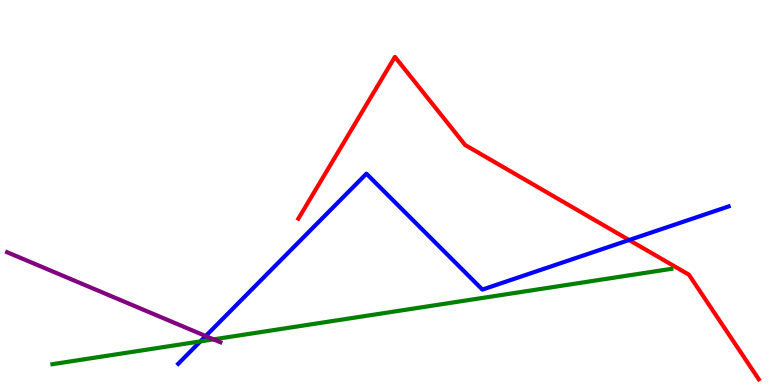[{'lines': ['blue', 'red'], 'intersections': [{'x': 8.12, 'y': 3.77}]}, {'lines': ['green', 'red'], 'intersections': []}, {'lines': ['purple', 'red'], 'intersections': []}, {'lines': ['blue', 'green'], 'intersections': [{'x': 2.59, 'y': 1.13}]}, {'lines': ['blue', 'purple'], 'intersections': [{'x': 2.65, 'y': 1.27}]}, {'lines': ['green', 'purple'], 'intersections': [{'x': 2.76, 'y': 1.19}]}]